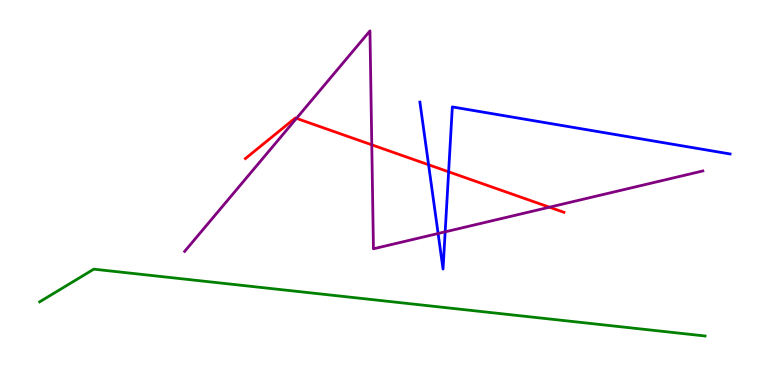[{'lines': ['blue', 'red'], 'intersections': [{'x': 5.53, 'y': 5.72}, {'x': 5.79, 'y': 5.54}]}, {'lines': ['green', 'red'], 'intersections': []}, {'lines': ['purple', 'red'], 'intersections': [{'x': 3.83, 'y': 6.93}, {'x': 4.8, 'y': 6.24}, {'x': 7.09, 'y': 4.62}]}, {'lines': ['blue', 'green'], 'intersections': []}, {'lines': ['blue', 'purple'], 'intersections': [{'x': 5.65, 'y': 3.93}, {'x': 5.74, 'y': 3.98}]}, {'lines': ['green', 'purple'], 'intersections': []}]